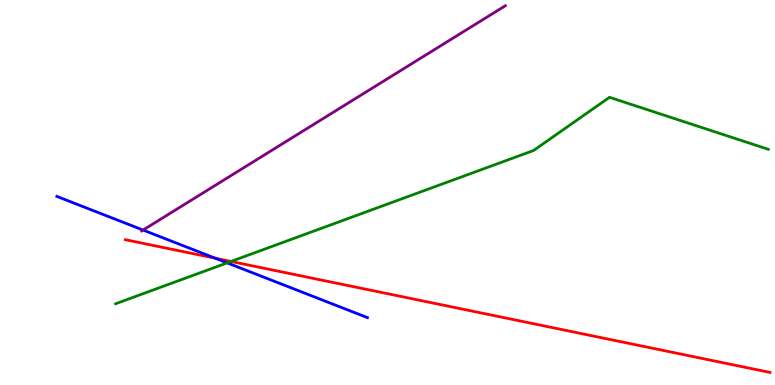[{'lines': ['blue', 'red'], 'intersections': [{'x': 2.78, 'y': 3.29}]}, {'lines': ['green', 'red'], 'intersections': [{'x': 2.98, 'y': 3.21}]}, {'lines': ['purple', 'red'], 'intersections': []}, {'lines': ['blue', 'green'], 'intersections': [{'x': 2.93, 'y': 3.17}]}, {'lines': ['blue', 'purple'], 'intersections': [{'x': 1.85, 'y': 4.02}]}, {'lines': ['green', 'purple'], 'intersections': []}]